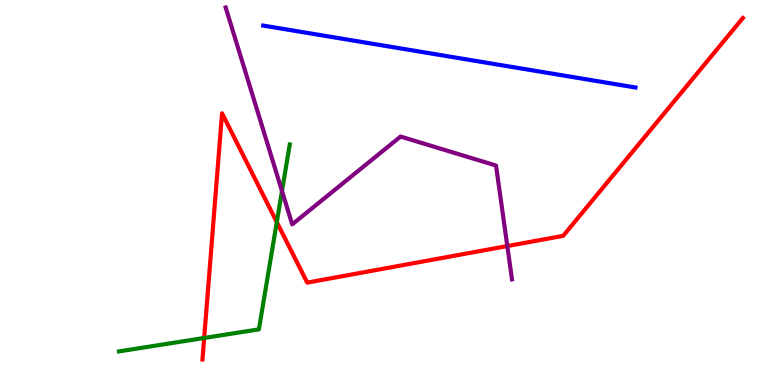[{'lines': ['blue', 'red'], 'intersections': []}, {'lines': ['green', 'red'], 'intersections': [{'x': 2.63, 'y': 1.22}, {'x': 3.57, 'y': 4.23}]}, {'lines': ['purple', 'red'], 'intersections': [{'x': 6.55, 'y': 3.61}]}, {'lines': ['blue', 'green'], 'intersections': []}, {'lines': ['blue', 'purple'], 'intersections': []}, {'lines': ['green', 'purple'], 'intersections': [{'x': 3.64, 'y': 5.04}]}]